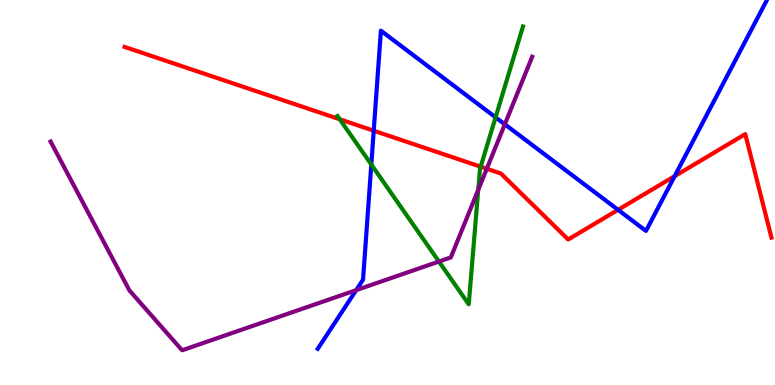[{'lines': ['blue', 'red'], 'intersections': [{'x': 4.82, 'y': 6.6}, {'x': 7.97, 'y': 4.55}, {'x': 8.71, 'y': 5.43}]}, {'lines': ['green', 'red'], 'intersections': [{'x': 4.38, 'y': 6.9}, {'x': 6.2, 'y': 5.67}]}, {'lines': ['purple', 'red'], 'intersections': [{'x': 6.28, 'y': 5.62}]}, {'lines': ['blue', 'green'], 'intersections': [{'x': 4.79, 'y': 5.73}, {'x': 6.39, 'y': 6.95}]}, {'lines': ['blue', 'purple'], 'intersections': [{'x': 4.6, 'y': 2.46}, {'x': 6.51, 'y': 6.77}]}, {'lines': ['green', 'purple'], 'intersections': [{'x': 5.66, 'y': 3.21}, {'x': 6.17, 'y': 5.07}]}]